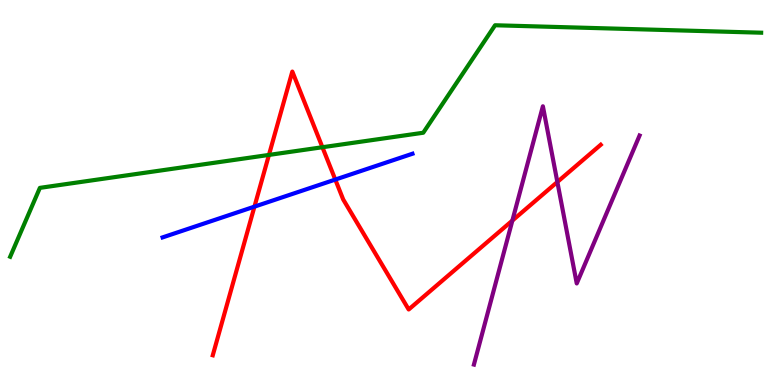[{'lines': ['blue', 'red'], 'intersections': [{'x': 3.28, 'y': 4.63}, {'x': 4.33, 'y': 5.34}]}, {'lines': ['green', 'red'], 'intersections': [{'x': 3.47, 'y': 5.98}, {'x': 4.16, 'y': 6.18}]}, {'lines': ['purple', 'red'], 'intersections': [{'x': 6.61, 'y': 4.27}, {'x': 7.19, 'y': 5.27}]}, {'lines': ['blue', 'green'], 'intersections': []}, {'lines': ['blue', 'purple'], 'intersections': []}, {'lines': ['green', 'purple'], 'intersections': []}]